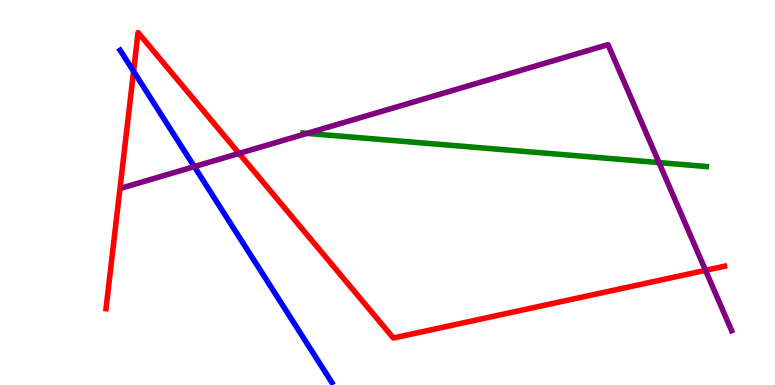[{'lines': ['blue', 'red'], 'intersections': [{'x': 1.72, 'y': 8.15}]}, {'lines': ['green', 'red'], 'intersections': []}, {'lines': ['purple', 'red'], 'intersections': [{'x': 3.08, 'y': 6.02}, {'x': 9.1, 'y': 2.98}]}, {'lines': ['blue', 'green'], 'intersections': []}, {'lines': ['blue', 'purple'], 'intersections': [{'x': 2.51, 'y': 5.67}]}, {'lines': ['green', 'purple'], 'intersections': [{'x': 3.96, 'y': 6.54}, {'x': 8.5, 'y': 5.78}]}]